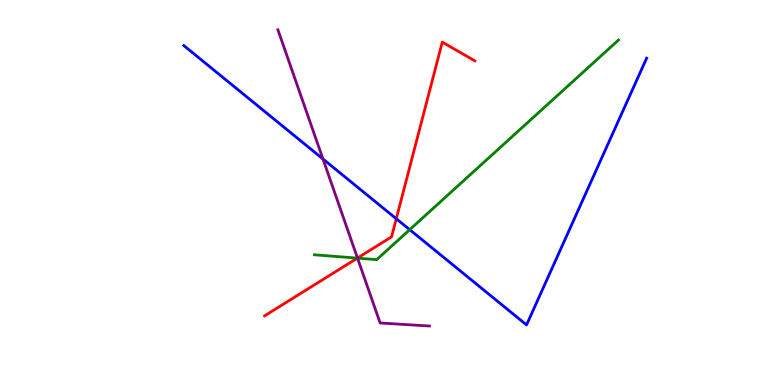[{'lines': ['blue', 'red'], 'intersections': [{'x': 5.11, 'y': 4.32}]}, {'lines': ['green', 'red'], 'intersections': [{'x': 4.61, 'y': 3.3}]}, {'lines': ['purple', 'red'], 'intersections': [{'x': 4.61, 'y': 3.3}]}, {'lines': ['blue', 'green'], 'intersections': [{'x': 5.29, 'y': 4.03}]}, {'lines': ['blue', 'purple'], 'intersections': [{'x': 4.17, 'y': 5.87}]}, {'lines': ['green', 'purple'], 'intersections': [{'x': 4.61, 'y': 3.29}]}]